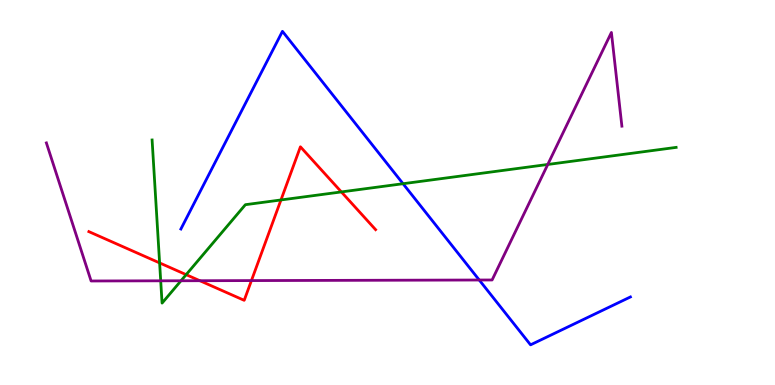[{'lines': ['blue', 'red'], 'intersections': []}, {'lines': ['green', 'red'], 'intersections': [{'x': 2.06, 'y': 3.17}, {'x': 2.4, 'y': 2.87}, {'x': 3.63, 'y': 4.81}, {'x': 4.4, 'y': 5.02}]}, {'lines': ['purple', 'red'], 'intersections': [{'x': 2.58, 'y': 2.71}, {'x': 3.24, 'y': 2.71}]}, {'lines': ['blue', 'green'], 'intersections': [{'x': 5.2, 'y': 5.23}]}, {'lines': ['blue', 'purple'], 'intersections': [{'x': 6.18, 'y': 2.73}]}, {'lines': ['green', 'purple'], 'intersections': [{'x': 2.07, 'y': 2.71}, {'x': 2.34, 'y': 2.71}, {'x': 7.07, 'y': 5.73}]}]